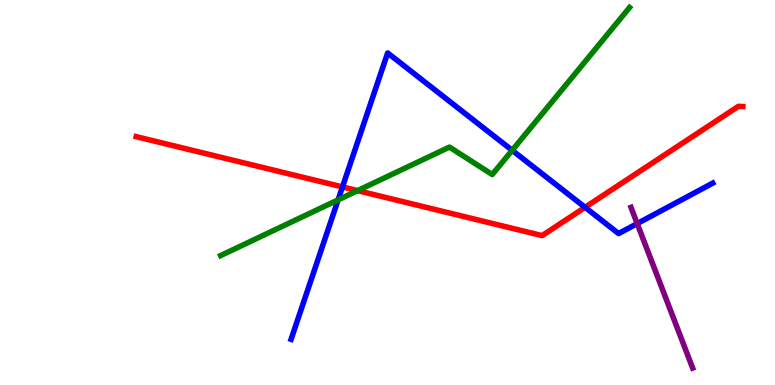[{'lines': ['blue', 'red'], 'intersections': [{'x': 4.42, 'y': 5.14}, {'x': 7.55, 'y': 4.61}]}, {'lines': ['green', 'red'], 'intersections': [{'x': 4.61, 'y': 5.05}]}, {'lines': ['purple', 'red'], 'intersections': []}, {'lines': ['blue', 'green'], 'intersections': [{'x': 4.36, 'y': 4.81}, {'x': 6.61, 'y': 6.1}]}, {'lines': ['blue', 'purple'], 'intersections': [{'x': 8.22, 'y': 4.19}]}, {'lines': ['green', 'purple'], 'intersections': []}]